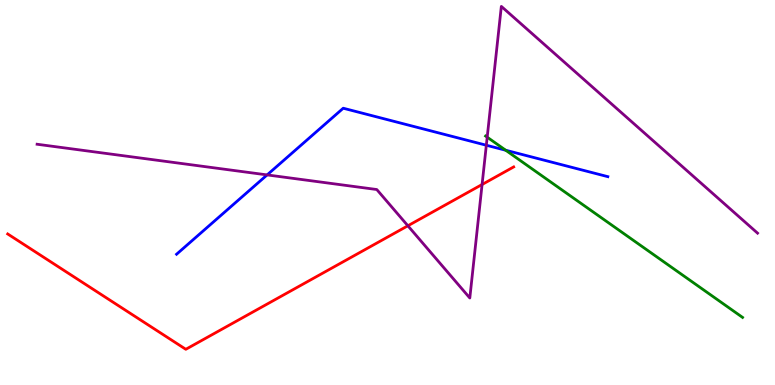[{'lines': ['blue', 'red'], 'intersections': []}, {'lines': ['green', 'red'], 'intersections': []}, {'lines': ['purple', 'red'], 'intersections': [{'x': 5.26, 'y': 4.14}, {'x': 6.22, 'y': 5.21}]}, {'lines': ['blue', 'green'], 'intersections': [{'x': 6.53, 'y': 6.1}]}, {'lines': ['blue', 'purple'], 'intersections': [{'x': 3.45, 'y': 5.46}, {'x': 6.28, 'y': 6.23}]}, {'lines': ['green', 'purple'], 'intersections': [{'x': 6.29, 'y': 6.44}]}]